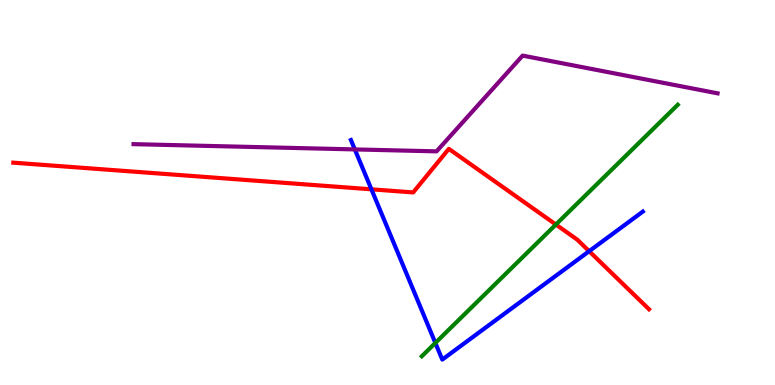[{'lines': ['blue', 'red'], 'intersections': [{'x': 4.79, 'y': 5.08}, {'x': 7.6, 'y': 3.48}]}, {'lines': ['green', 'red'], 'intersections': [{'x': 7.17, 'y': 4.17}]}, {'lines': ['purple', 'red'], 'intersections': []}, {'lines': ['blue', 'green'], 'intersections': [{'x': 5.62, 'y': 1.09}]}, {'lines': ['blue', 'purple'], 'intersections': [{'x': 4.58, 'y': 6.12}]}, {'lines': ['green', 'purple'], 'intersections': []}]